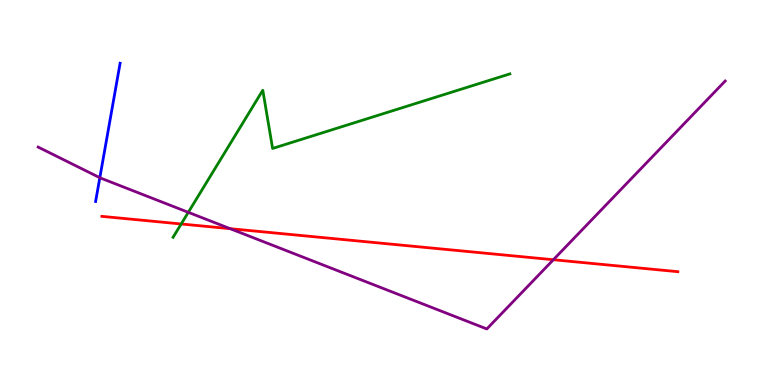[{'lines': ['blue', 'red'], 'intersections': []}, {'lines': ['green', 'red'], 'intersections': [{'x': 2.34, 'y': 4.18}]}, {'lines': ['purple', 'red'], 'intersections': [{'x': 2.97, 'y': 4.06}, {'x': 7.14, 'y': 3.25}]}, {'lines': ['blue', 'green'], 'intersections': []}, {'lines': ['blue', 'purple'], 'intersections': [{'x': 1.29, 'y': 5.38}]}, {'lines': ['green', 'purple'], 'intersections': [{'x': 2.43, 'y': 4.49}]}]